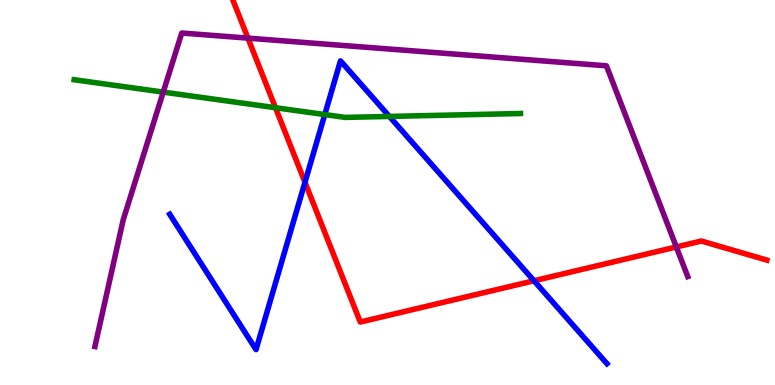[{'lines': ['blue', 'red'], 'intersections': [{'x': 3.94, 'y': 5.27}, {'x': 6.89, 'y': 2.71}]}, {'lines': ['green', 'red'], 'intersections': [{'x': 3.55, 'y': 7.2}]}, {'lines': ['purple', 'red'], 'intersections': [{'x': 3.2, 'y': 9.01}, {'x': 8.73, 'y': 3.59}]}, {'lines': ['blue', 'green'], 'intersections': [{'x': 4.19, 'y': 7.02}, {'x': 5.02, 'y': 6.98}]}, {'lines': ['blue', 'purple'], 'intersections': []}, {'lines': ['green', 'purple'], 'intersections': [{'x': 2.11, 'y': 7.61}]}]